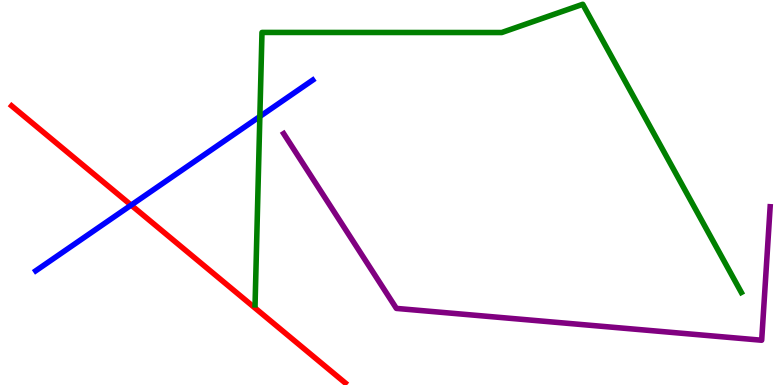[{'lines': ['blue', 'red'], 'intersections': [{'x': 1.69, 'y': 4.67}]}, {'lines': ['green', 'red'], 'intersections': []}, {'lines': ['purple', 'red'], 'intersections': []}, {'lines': ['blue', 'green'], 'intersections': [{'x': 3.35, 'y': 6.97}]}, {'lines': ['blue', 'purple'], 'intersections': []}, {'lines': ['green', 'purple'], 'intersections': []}]